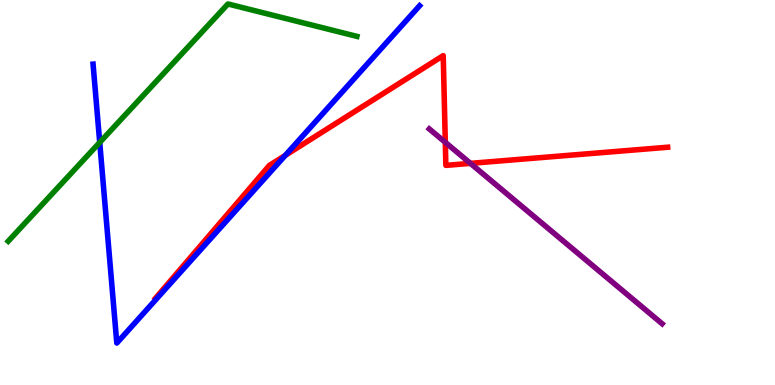[{'lines': ['blue', 'red'], 'intersections': [{'x': 3.68, 'y': 5.96}]}, {'lines': ['green', 'red'], 'intersections': []}, {'lines': ['purple', 'red'], 'intersections': [{'x': 5.75, 'y': 6.3}, {'x': 6.07, 'y': 5.76}]}, {'lines': ['blue', 'green'], 'intersections': [{'x': 1.29, 'y': 6.3}]}, {'lines': ['blue', 'purple'], 'intersections': []}, {'lines': ['green', 'purple'], 'intersections': []}]